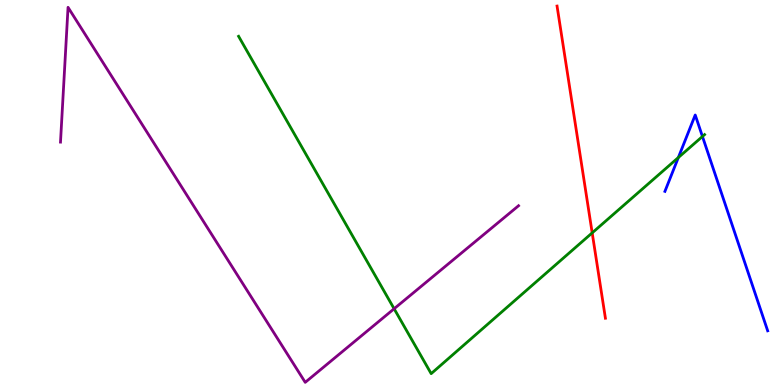[{'lines': ['blue', 'red'], 'intersections': []}, {'lines': ['green', 'red'], 'intersections': [{'x': 7.64, 'y': 3.95}]}, {'lines': ['purple', 'red'], 'intersections': []}, {'lines': ['blue', 'green'], 'intersections': [{'x': 8.75, 'y': 5.91}, {'x': 9.06, 'y': 6.46}]}, {'lines': ['blue', 'purple'], 'intersections': []}, {'lines': ['green', 'purple'], 'intersections': [{'x': 5.09, 'y': 1.98}]}]